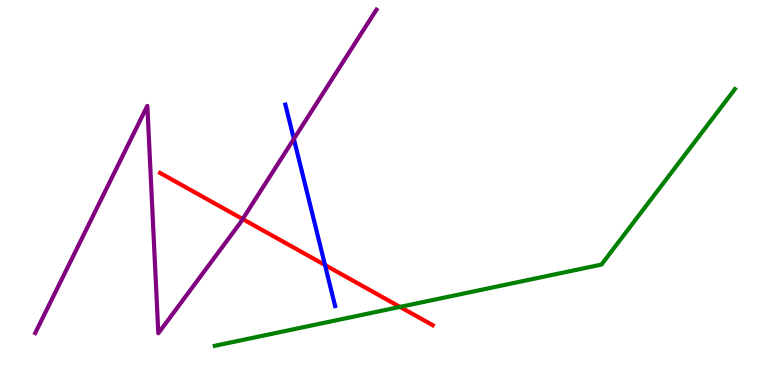[{'lines': ['blue', 'red'], 'intersections': [{'x': 4.19, 'y': 3.12}]}, {'lines': ['green', 'red'], 'intersections': [{'x': 5.16, 'y': 2.03}]}, {'lines': ['purple', 'red'], 'intersections': [{'x': 3.13, 'y': 4.31}]}, {'lines': ['blue', 'green'], 'intersections': []}, {'lines': ['blue', 'purple'], 'intersections': [{'x': 3.79, 'y': 6.39}]}, {'lines': ['green', 'purple'], 'intersections': []}]